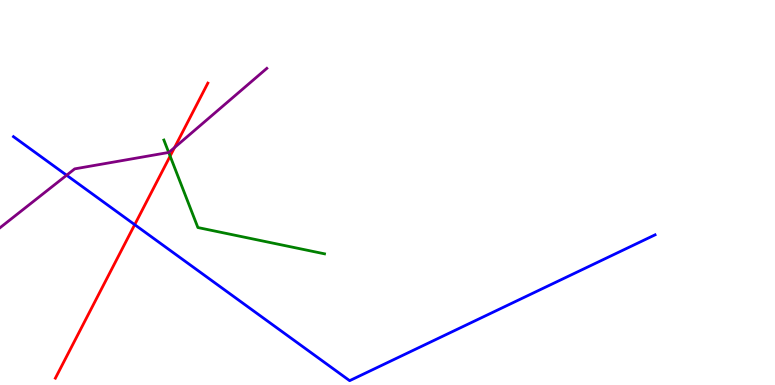[{'lines': ['blue', 'red'], 'intersections': [{'x': 1.74, 'y': 4.16}]}, {'lines': ['green', 'red'], 'intersections': [{'x': 2.2, 'y': 5.95}]}, {'lines': ['purple', 'red'], 'intersections': [{'x': 2.25, 'y': 6.17}]}, {'lines': ['blue', 'green'], 'intersections': []}, {'lines': ['blue', 'purple'], 'intersections': [{'x': 0.86, 'y': 5.45}]}, {'lines': ['green', 'purple'], 'intersections': [{'x': 2.18, 'y': 6.04}]}]